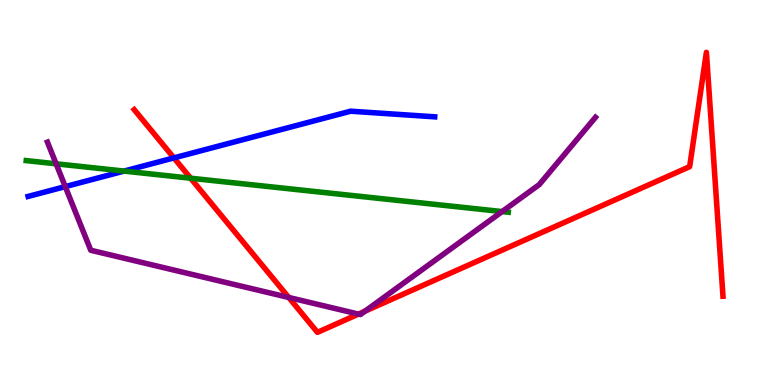[{'lines': ['blue', 'red'], 'intersections': [{'x': 2.24, 'y': 5.9}]}, {'lines': ['green', 'red'], 'intersections': [{'x': 2.46, 'y': 5.37}]}, {'lines': ['purple', 'red'], 'intersections': [{'x': 3.73, 'y': 2.27}, {'x': 4.63, 'y': 1.84}, {'x': 4.71, 'y': 1.92}]}, {'lines': ['blue', 'green'], 'intersections': [{'x': 1.6, 'y': 5.56}]}, {'lines': ['blue', 'purple'], 'intersections': [{'x': 0.842, 'y': 5.15}]}, {'lines': ['green', 'purple'], 'intersections': [{'x': 0.724, 'y': 5.75}, {'x': 6.48, 'y': 4.5}]}]